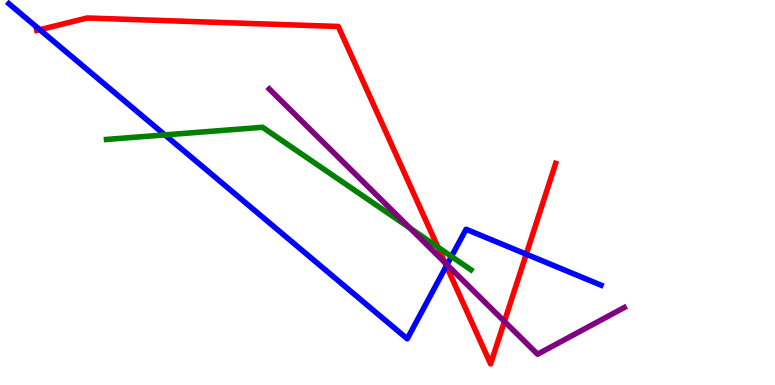[{'lines': ['blue', 'red'], 'intersections': [{'x': 0.513, 'y': 9.23}, {'x': 5.76, 'y': 3.09}, {'x': 6.79, 'y': 3.4}]}, {'lines': ['green', 'red'], 'intersections': [{'x': 5.65, 'y': 3.58}]}, {'lines': ['purple', 'red'], 'intersections': [{'x': 5.74, 'y': 3.18}, {'x': 6.51, 'y': 1.65}]}, {'lines': ['blue', 'green'], 'intersections': [{'x': 2.13, 'y': 6.5}, {'x': 5.83, 'y': 3.34}]}, {'lines': ['blue', 'purple'], 'intersections': [{'x': 5.77, 'y': 3.12}]}, {'lines': ['green', 'purple'], 'intersections': [{'x': 5.29, 'y': 4.07}]}]